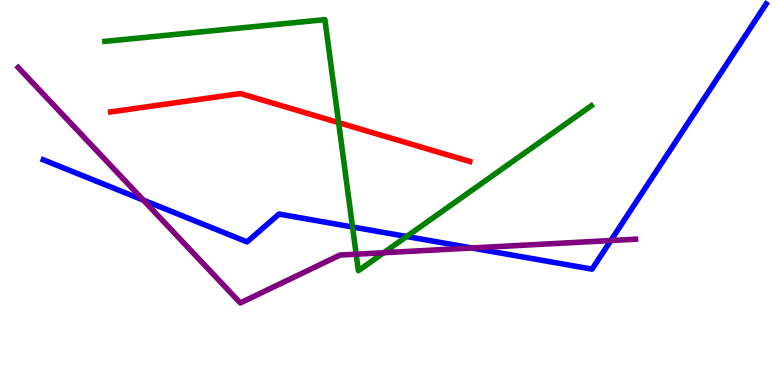[{'lines': ['blue', 'red'], 'intersections': []}, {'lines': ['green', 'red'], 'intersections': [{'x': 4.37, 'y': 6.82}]}, {'lines': ['purple', 'red'], 'intersections': []}, {'lines': ['blue', 'green'], 'intersections': [{'x': 4.55, 'y': 4.1}, {'x': 5.25, 'y': 3.86}]}, {'lines': ['blue', 'purple'], 'intersections': [{'x': 1.85, 'y': 4.8}, {'x': 6.09, 'y': 3.56}, {'x': 7.88, 'y': 3.75}]}, {'lines': ['green', 'purple'], 'intersections': [{'x': 4.6, 'y': 3.4}, {'x': 4.95, 'y': 3.44}]}]